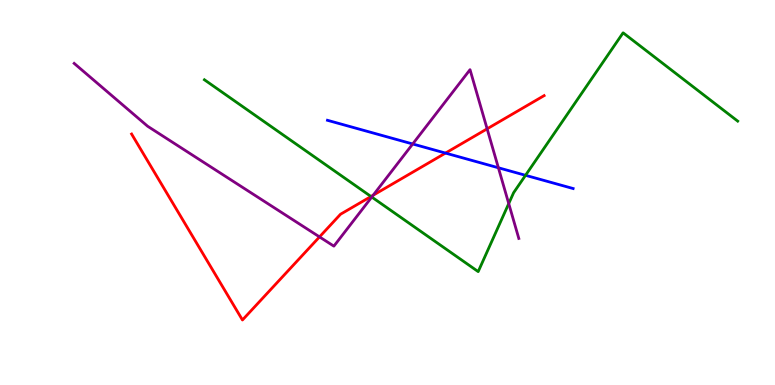[{'lines': ['blue', 'red'], 'intersections': [{'x': 5.75, 'y': 6.02}]}, {'lines': ['green', 'red'], 'intersections': [{'x': 4.79, 'y': 4.9}]}, {'lines': ['purple', 'red'], 'intersections': [{'x': 4.12, 'y': 3.85}, {'x': 4.82, 'y': 4.93}, {'x': 6.29, 'y': 6.65}]}, {'lines': ['blue', 'green'], 'intersections': [{'x': 6.78, 'y': 5.45}]}, {'lines': ['blue', 'purple'], 'intersections': [{'x': 5.33, 'y': 6.26}, {'x': 6.43, 'y': 5.64}]}, {'lines': ['green', 'purple'], 'intersections': [{'x': 4.8, 'y': 4.88}, {'x': 6.56, 'y': 4.71}]}]